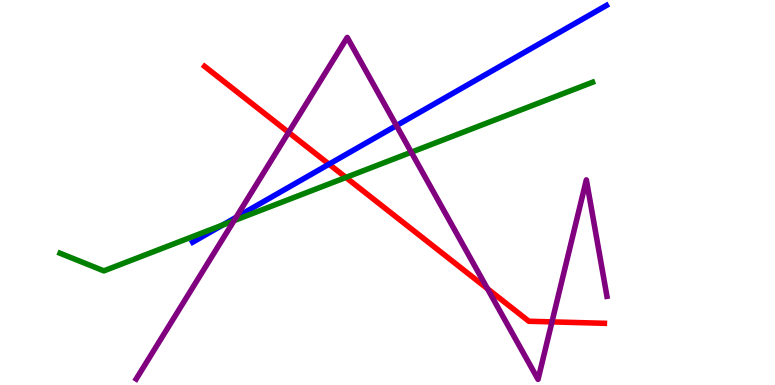[{'lines': ['blue', 'red'], 'intersections': [{'x': 4.25, 'y': 5.74}]}, {'lines': ['green', 'red'], 'intersections': [{'x': 4.46, 'y': 5.39}]}, {'lines': ['purple', 'red'], 'intersections': [{'x': 3.72, 'y': 6.56}, {'x': 6.29, 'y': 2.5}, {'x': 7.12, 'y': 1.64}]}, {'lines': ['blue', 'green'], 'intersections': [{'x': 2.87, 'y': 4.16}]}, {'lines': ['blue', 'purple'], 'intersections': [{'x': 3.05, 'y': 4.35}, {'x': 5.12, 'y': 6.74}]}, {'lines': ['green', 'purple'], 'intersections': [{'x': 3.02, 'y': 4.27}, {'x': 5.31, 'y': 6.05}]}]